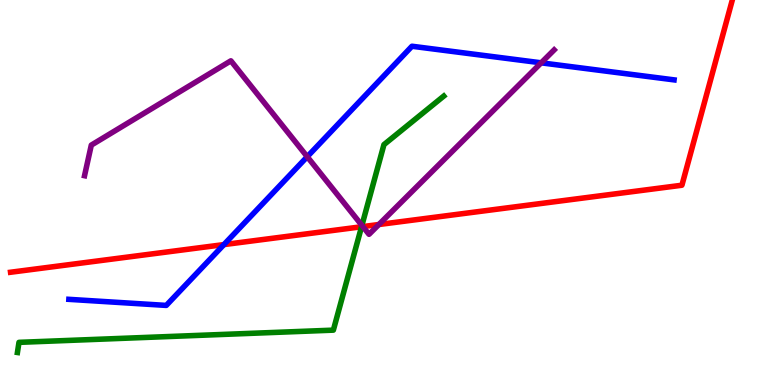[{'lines': ['blue', 'red'], 'intersections': [{'x': 2.89, 'y': 3.65}]}, {'lines': ['green', 'red'], 'intersections': [{'x': 4.67, 'y': 4.11}]}, {'lines': ['purple', 'red'], 'intersections': [{'x': 4.68, 'y': 4.11}, {'x': 4.89, 'y': 4.17}]}, {'lines': ['blue', 'green'], 'intersections': []}, {'lines': ['blue', 'purple'], 'intersections': [{'x': 3.96, 'y': 5.93}, {'x': 6.98, 'y': 8.37}]}, {'lines': ['green', 'purple'], 'intersections': [{'x': 4.67, 'y': 4.15}]}]